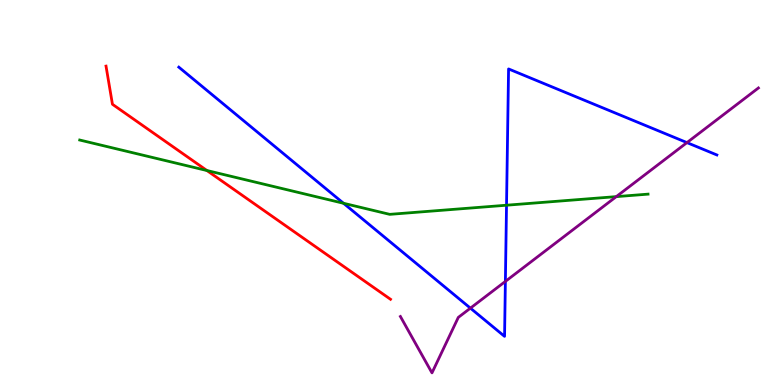[{'lines': ['blue', 'red'], 'intersections': []}, {'lines': ['green', 'red'], 'intersections': [{'x': 2.67, 'y': 5.57}]}, {'lines': ['purple', 'red'], 'intersections': []}, {'lines': ['blue', 'green'], 'intersections': [{'x': 4.43, 'y': 4.72}, {'x': 6.54, 'y': 4.67}]}, {'lines': ['blue', 'purple'], 'intersections': [{'x': 6.07, 'y': 2.0}, {'x': 6.52, 'y': 2.69}, {'x': 8.86, 'y': 6.3}]}, {'lines': ['green', 'purple'], 'intersections': [{'x': 7.95, 'y': 4.89}]}]